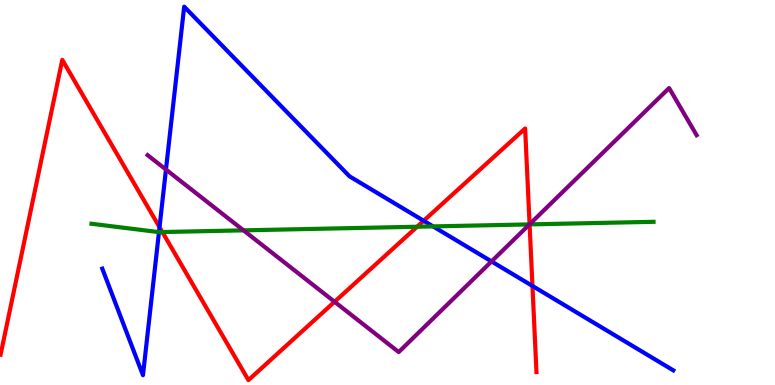[{'lines': ['blue', 'red'], 'intersections': [{'x': 2.06, 'y': 4.1}, {'x': 5.47, 'y': 4.27}, {'x': 6.87, 'y': 2.57}]}, {'lines': ['green', 'red'], 'intersections': [{'x': 2.09, 'y': 3.97}, {'x': 5.38, 'y': 4.11}, {'x': 6.83, 'y': 4.17}]}, {'lines': ['purple', 'red'], 'intersections': [{'x': 4.32, 'y': 2.16}, {'x': 6.83, 'y': 4.17}]}, {'lines': ['blue', 'green'], 'intersections': [{'x': 2.05, 'y': 3.97}, {'x': 5.59, 'y': 4.12}]}, {'lines': ['blue', 'purple'], 'intersections': [{'x': 2.14, 'y': 5.6}, {'x': 6.34, 'y': 3.21}]}, {'lines': ['green', 'purple'], 'intersections': [{'x': 3.14, 'y': 4.02}, {'x': 6.83, 'y': 4.17}]}]